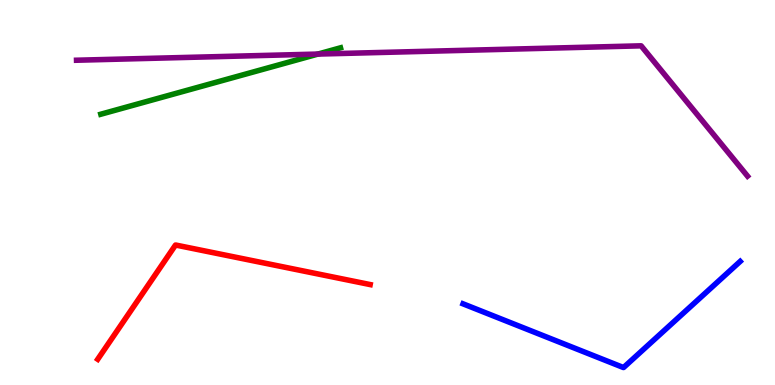[{'lines': ['blue', 'red'], 'intersections': []}, {'lines': ['green', 'red'], 'intersections': []}, {'lines': ['purple', 'red'], 'intersections': []}, {'lines': ['blue', 'green'], 'intersections': []}, {'lines': ['blue', 'purple'], 'intersections': []}, {'lines': ['green', 'purple'], 'intersections': [{'x': 4.1, 'y': 8.6}]}]